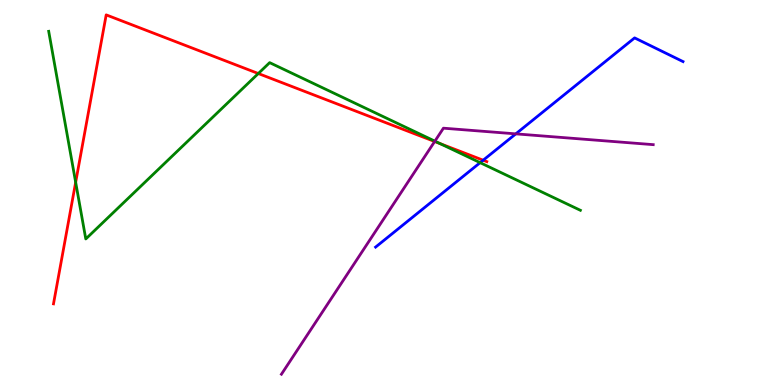[{'lines': ['blue', 'red'], 'intersections': [{'x': 6.23, 'y': 5.84}]}, {'lines': ['green', 'red'], 'intersections': [{'x': 0.976, 'y': 5.27}, {'x': 3.33, 'y': 8.09}, {'x': 5.68, 'y': 6.27}]}, {'lines': ['purple', 'red'], 'intersections': [{'x': 5.61, 'y': 6.32}]}, {'lines': ['blue', 'green'], 'intersections': [{'x': 6.2, 'y': 5.78}]}, {'lines': ['blue', 'purple'], 'intersections': [{'x': 6.66, 'y': 6.52}]}, {'lines': ['green', 'purple'], 'intersections': [{'x': 5.61, 'y': 6.33}]}]